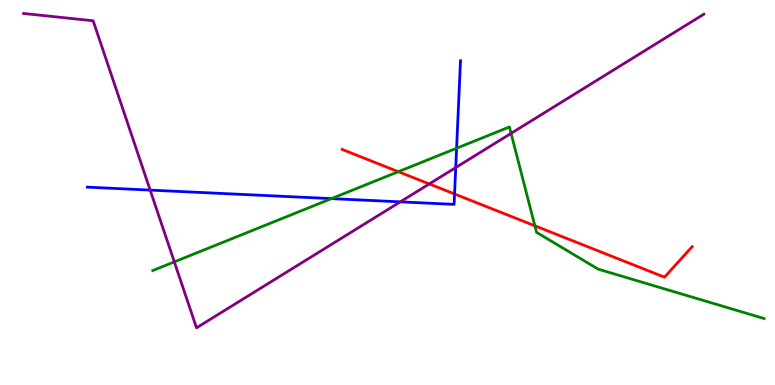[{'lines': ['blue', 'red'], 'intersections': [{'x': 5.87, 'y': 4.96}]}, {'lines': ['green', 'red'], 'intersections': [{'x': 5.14, 'y': 5.54}, {'x': 6.9, 'y': 4.13}]}, {'lines': ['purple', 'red'], 'intersections': [{'x': 5.54, 'y': 5.22}]}, {'lines': ['blue', 'green'], 'intersections': [{'x': 4.28, 'y': 4.84}, {'x': 5.89, 'y': 6.15}]}, {'lines': ['blue', 'purple'], 'intersections': [{'x': 1.94, 'y': 5.06}, {'x': 5.17, 'y': 4.76}, {'x': 5.88, 'y': 5.65}]}, {'lines': ['green', 'purple'], 'intersections': [{'x': 2.25, 'y': 3.2}, {'x': 6.59, 'y': 6.54}]}]